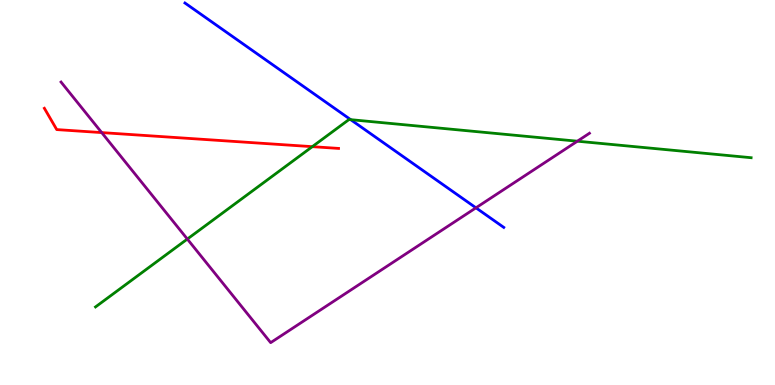[{'lines': ['blue', 'red'], 'intersections': []}, {'lines': ['green', 'red'], 'intersections': [{'x': 4.03, 'y': 6.19}]}, {'lines': ['purple', 'red'], 'intersections': [{'x': 1.31, 'y': 6.56}]}, {'lines': ['blue', 'green'], 'intersections': [{'x': 4.53, 'y': 6.89}]}, {'lines': ['blue', 'purple'], 'intersections': [{'x': 6.14, 'y': 4.6}]}, {'lines': ['green', 'purple'], 'intersections': [{'x': 2.42, 'y': 3.79}, {'x': 7.45, 'y': 6.33}]}]